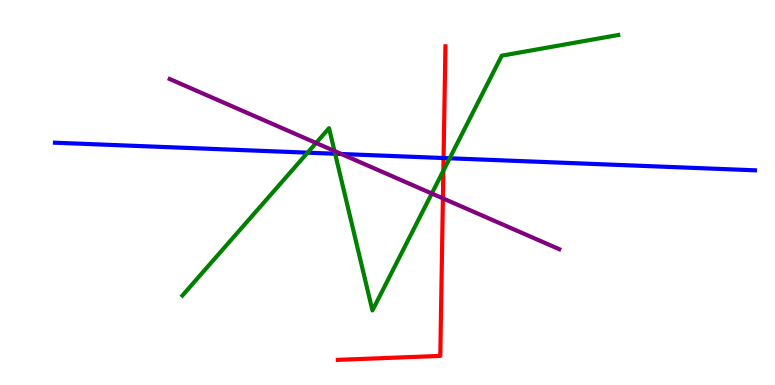[{'lines': ['blue', 'red'], 'intersections': [{'x': 5.72, 'y': 5.9}]}, {'lines': ['green', 'red'], 'intersections': [{'x': 5.72, 'y': 5.57}]}, {'lines': ['purple', 'red'], 'intersections': [{'x': 5.71, 'y': 4.85}]}, {'lines': ['blue', 'green'], 'intersections': [{'x': 3.97, 'y': 6.03}, {'x': 4.32, 'y': 6.01}, {'x': 5.8, 'y': 5.89}]}, {'lines': ['blue', 'purple'], 'intersections': [{'x': 4.4, 'y': 6.0}]}, {'lines': ['green', 'purple'], 'intersections': [{'x': 4.08, 'y': 6.29}, {'x': 4.32, 'y': 6.08}, {'x': 5.57, 'y': 4.97}]}]